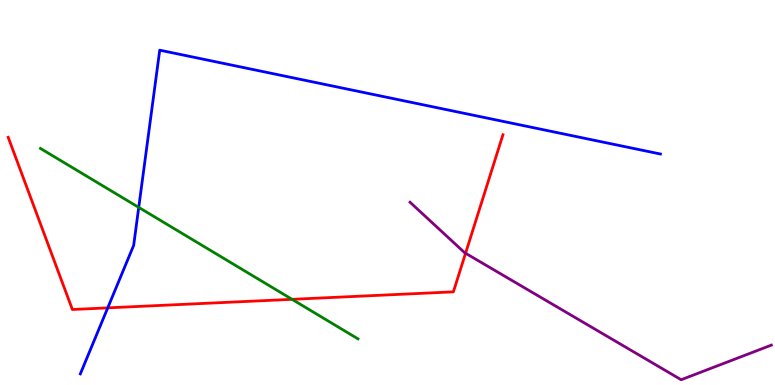[{'lines': ['blue', 'red'], 'intersections': [{'x': 1.39, 'y': 2.0}]}, {'lines': ['green', 'red'], 'intersections': [{'x': 3.77, 'y': 2.23}]}, {'lines': ['purple', 'red'], 'intersections': [{'x': 6.01, 'y': 3.42}]}, {'lines': ['blue', 'green'], 'intersections': [{'x': 1.79, 'y': 4.61}]}, {'lines': ['blue', 'purple'], 'intersections': []}, {'lines': ['green', 'purple'], 'intersections': []}]